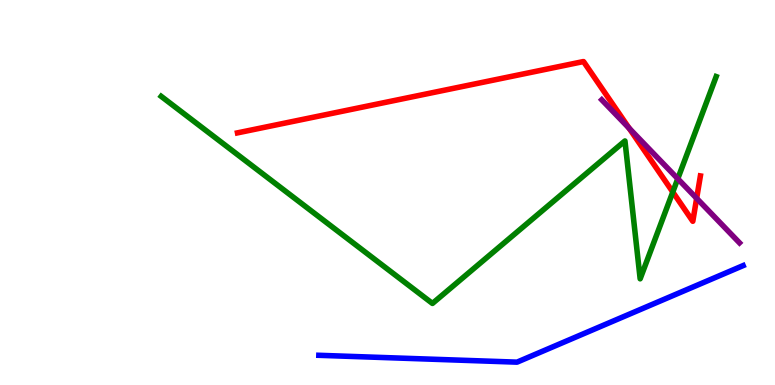[{'lines': ['blue', 'red'], 'intersections': []}, {'lines': ['green', 'red'], 'intersections': [{'x': 8.68, 'y': 5.01}]}, {'lines': ['purple', 'red'], 'intersections': [{'x': 8.12, 'y': 6.67}, {'x': 8.99, 'y': 4.85}]}, {'lines': ['blue', 'green'], 'intersections': []}, {'lines': ['blue', 'purple'], 'intersections': []}, {'lines': ['green', 'purple'], 'intersections': [{'x': 8.75, 'y': 5.36}]}]